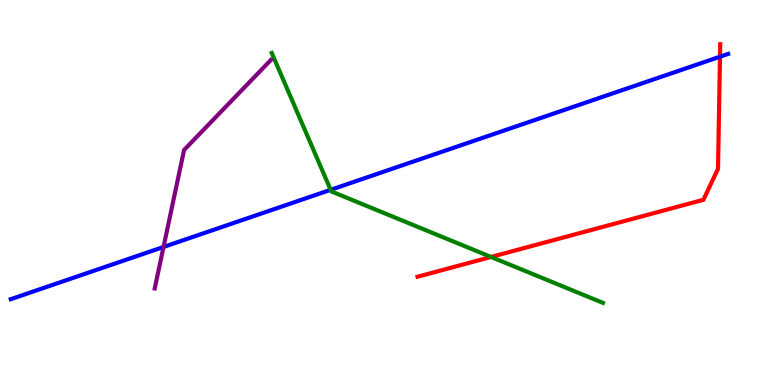[{'lines': ['blue', 'red'], 'intersections': [{'x': 9.29, 'y': 8.53}]}, {'lines': ['green', 'red'], 'intersections': [{'x': 6.34, 'y': 3.33}]}, {'lines': ['purple', 'red'], 'intersections': []}, {'lines': ['blue', 'green'], 'intersections': [{'x': 4.27, 'y': 5.07}]}, {'lines': ['blue', 'purple'], 'intersections': [{'x': 2.11, 'y': 3.59}]}, {'lines': ['green', 'purple'], 'intersections': []}]